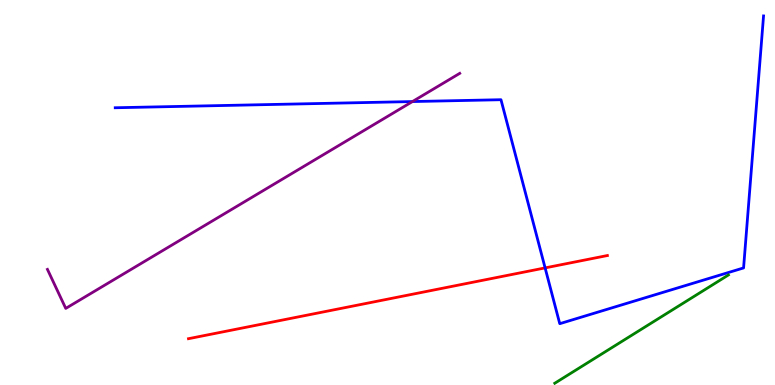[{'lines': ['blue', 'red'], 'intersections': [{'x': 7.03, 'y': 3.04}]}, {'lines': ['green', 'red'], 'intersections': []}, {'lines': ['purple', 'red'], 'intersections': []}, {'lines': ['blue', 'green'], 'intersections': []}, {'lines': ['blue', 'purple'], 'intersections': [{'x': 5.32, 'y': 7.36}]}, {'lines': ['green', 'purple'], 'intersections': []}]